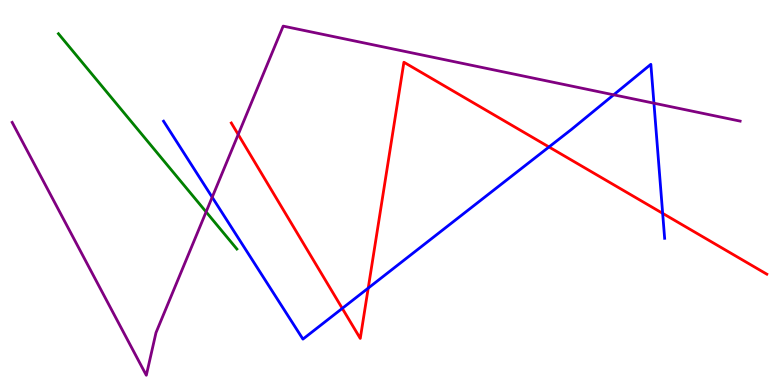[{'lines': ['blue', 'red'], 'intersections': [{'x': 4.42, 'y': 1.99}, {'x': 4.75, 'y': 2.52}, {'x': 7.08, 'y': 6.18}, {'x': 8.55, 'y': 4.46}]}, {'lines': ['green', 'red'], 'intersections': []}, {'lines': ['purple', 'red'], 'intersections': [{'x': 3.07, 'y': 6.51}]}, {'lines': ['blue', 'green'], 'intersections': []}, {'lines': ['blue', 'purple'], 'intersections': [{'x': 2.74, 'y': 4.88}, {'x': 7.92, 'y': 7.54}, {'x': 8.44, 'y': 7.32}]}, {'lines': ['green', 'purple'], 'intersections': [{'x': 2.66, 'y': 4.5}]}]